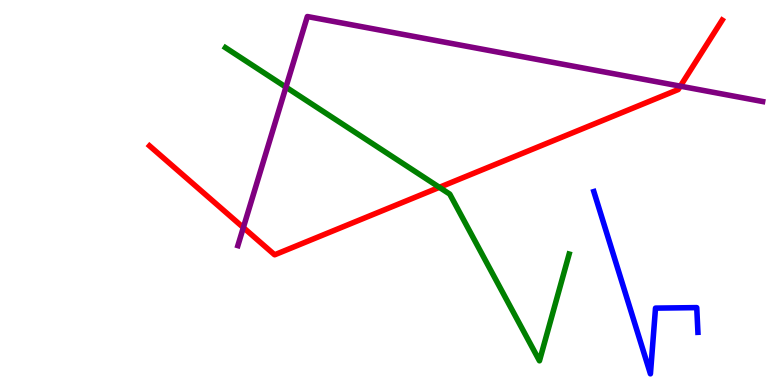[{'lines': ['blue', 'red'], 'intersections': []}, {'lines': ['green', 'red'], 'intersections': [{'x': 5.67, 'y': 5.13}]}, {'lines': ['purple', 'red'], 'intersections': [{'x': 3.14, 'y': 4.09}, {'x': 8.78, 'y': 7.76}]}, {'lines': ['blue', 'green'], 'intersections': []}, {'lines': ['blue', 'purple'], 'intersections': []}, {'lines': ['green', 'purple'], 'intersections': [{'x': 3.69, 'y': 7.74}]}]